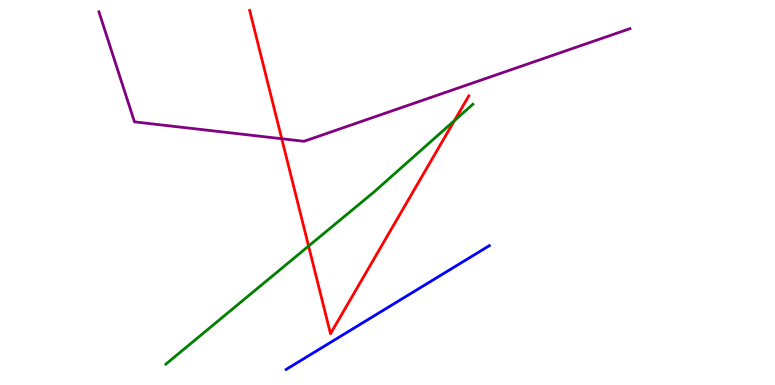[{'lines': ['blue', 'red'], 'intersections': []}, {'lines': ['green', 'red'], 'intersections': [{'x': 3.98, 'y': 3.61}, {'x': 5.86, 'y': 6.87}]}, {'lines': ['purple', 'red'], 'intersections': [{'x': 3.64, 'y': 6.4}]}, {'lines': ['blue', 'green'], 'intersections': []}, {'lines': ['blue', 'purple'], 'intersections': []}, {'lines': ['green', 'purple'], 'intersections': []}]